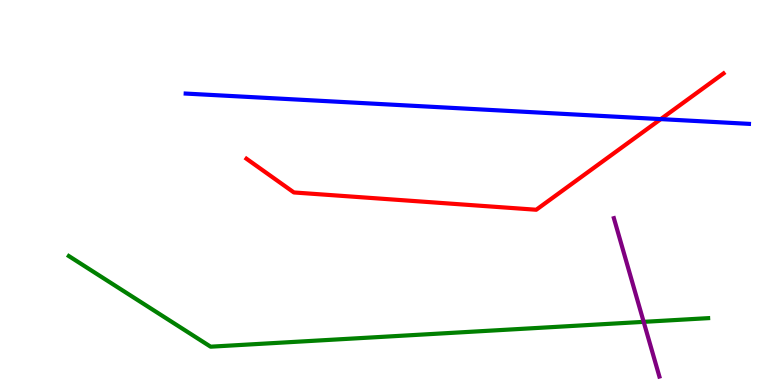[{'lines': ['blue', 'red'], 'intersections': [{'x': 8.53, 'y': 6.91}]}, {'lines': ['green', 'red'], 'intersections': []}, {'lines': ['purple', 'red'], 'intersections': []}, {'lines': ['blue', 'green'], 'intersections': []}, {'lines': ['blue', 'purple'], 'intersections': []}, {'lines': ['green', 'purple'], 'intersections': [{'x': 8.31, 'y': 1.64}]}]